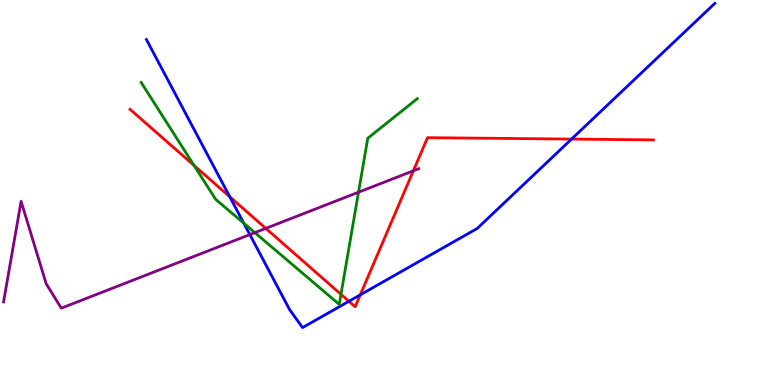[{'lines': ['blue', 'red'], 'intersections': [{'x': 2.97, 'y': 4.89}, {'x': 4.5, 'y': 2.17}, {'x': 4.65, 'y': 2.34}, {'x': 7.38, 'y': 6.39}]}, {'lines': ['green', 'red'], 'intersections': [{'x': 2.5, 'y': 5.7}, {'x': 4.4, 'y': 2.36}]}, {'lines': ['purple', 'red'], 'intersections': [{'x': 3.43, 'y': 4.07}, {'x': 5.33, 'y': 5.56}]}, {'lines': ['blue', 'green'], 'intersections': [{'x': 3.15, 'y': 4.2}]}, {'lines': ['blue', 'purple'], 'intersections': [{'x': 3.22, 'y': 3.91}]}, {'lines': ['green', 'purple'], 'intersections': [{'x': 3.29, 'y': 3.96}, {'x': 4.63, 'y': 5.01}]}]